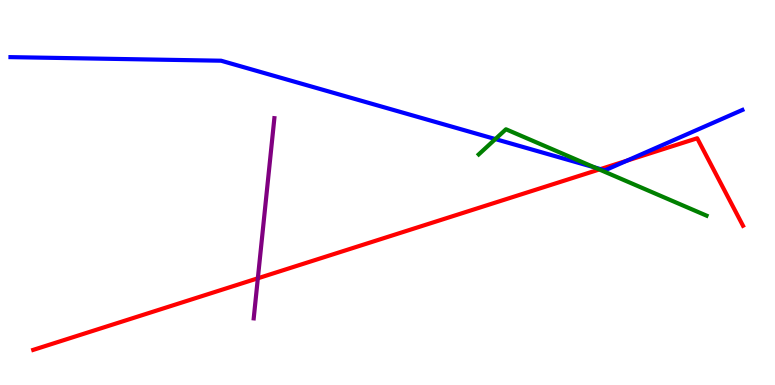[{'lines': ['blue', 'red'], 'intersections': [{'x': 7.75, 'y': 5.61}, {'x': 8.09, 'y': 5.83}]}, {'lines': ['green', 'red'], 'intersections': [{'x': 7.73, 'y': 5.6}]}, {'lines': ['purple', 'red'], 'intersections': [{'x': 3.33, 'y': 2.77}]}, {'lines': ['blue', 'green'], 'intersections': [{'x': 6.39, 'y': 6.39}, {'x': 7.67, 'y': 5.65}]}, {'lines': ['blue', 'purple'], 'intersections': []}, {'lines': ['green', 'purple'], 'intersections': []}]